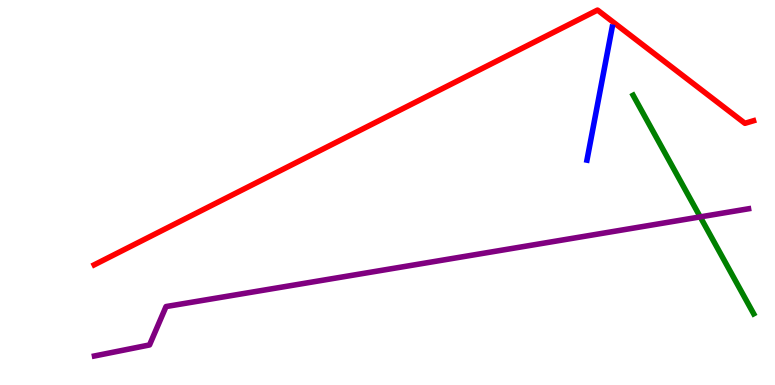[{'lines': ['blue', 'red'], 'intersections': []}, {'lines': ['green', 'red'], 'intersections': []}, {'lines': ['purple', 'red'], 'intersections': []}, {'lines': ['blue', 'green'], 'intersections': []}, {'lines': ['blue', 'purple'], 'intersections': []}, {'lines': ['green', 'purple'], 'intersections': [{'x': 9.04, 'y': 4.37}]}]